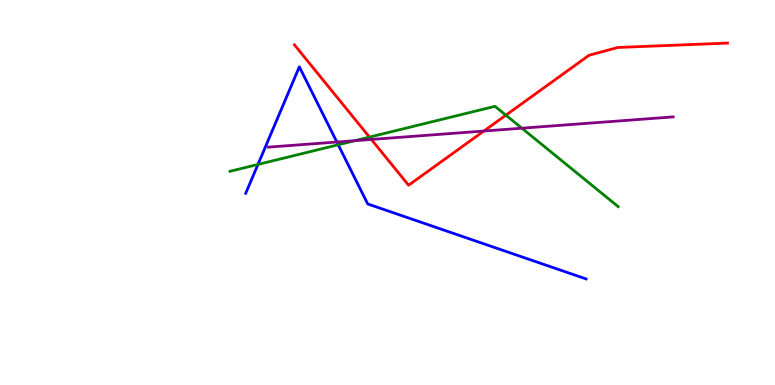[{'lines': ['blue', 'red'], 'intersections': []}, {'lines': ['green', 'red'], 'intersections': [{'x': 4.77, 'y': 6.44}, {'x': 6.53, 'y': 7.01}]}, {'lines': ['purple', 'red'], 'intersections': [{'x': 4.79, 'y': 6.38}, {'x': 6.24, 'y': 6.6}]}, {'lines': ['blue', 'green'], 'intersections': [{'x': 3.33, 'y': 5.73}, {'x': 4.36, 'y': 6.24}]}, {'lines': ['blue', 'purple'], 'intersections': [{'x': 4.35, 'y': 6.31}]}, {'lines': ['green', 'purple'], 'intersections': [{'x': 4.58, 'y': 6.35}, {'x': 6.73, 'y': 6.67}]}]